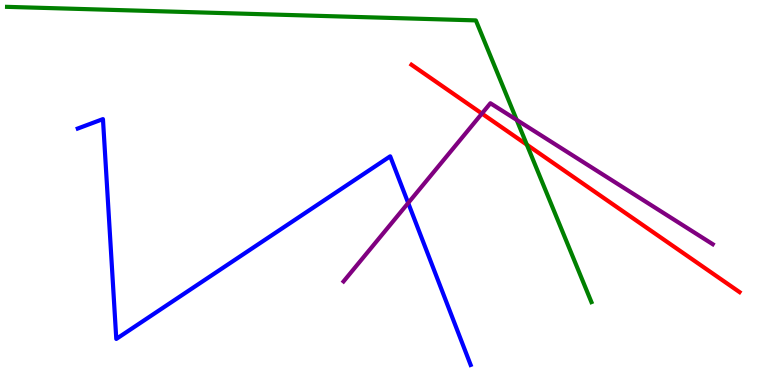[{'lines': ['blue', 'red'], 'intersections': []}, {'lines': ['green', 'red'], 'intersections': [{'x': 6.8, 'y': 6.24}]}, {'lines': ['purple', 'red'], 'intersections': [{'x': 6.22, 'y': 7.05}]}, {'lines': ['blue', 'green'], 'intersections': []}, {'lines': ['blue', 'purple'], 'intersections': [{'x': 5.27, 'y': 4.73}]}, {'lines': ['green', 'purple'], 'intersections': [{'x': 6.67, 'y': 6.89}]}]